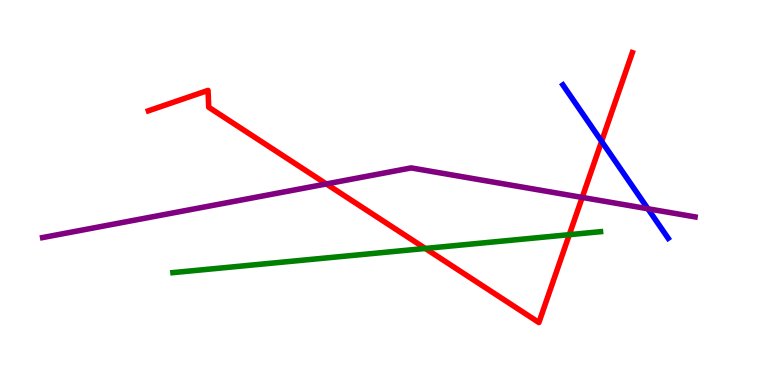[{'lines': ['blue', 'red'], 'intersections': [{'x': 7.76, 'y': 6.33}]}, {'lines': ['green', 'red'], 'intersections': [{'x': 5.49, 'y': 3.55}, {'x': 7.35, 'y': 3.9}]}, {'lines': ['purple', 'red'], 'intersections': [{'x': 4.21, 'y': 5.22}, {'x': 7.51, 'y': 4.87}]}, {'lines': ['blue', 'green'], 'intersections': []}, {'lines': ['blue', 'purple'], 'intersections': [{'x': 8.36, 'y': 4.58}]}, {'lines': ['green', 'purple'], 'intersections': []}]